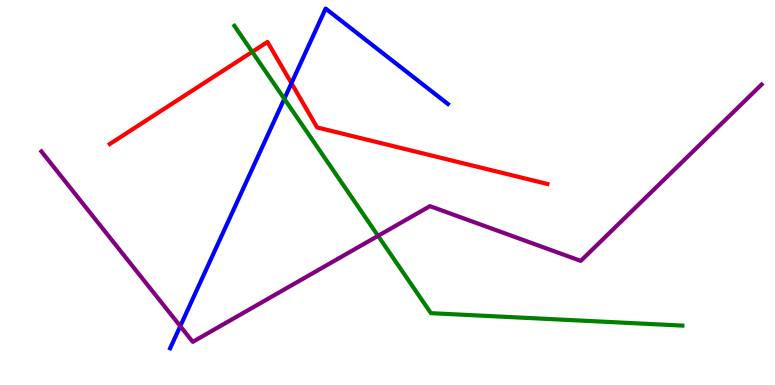[{'lines': ['blue', 'red'], 'intersections': [{'x': 3.76, 'y': 7.84}]}, {'lines': ['green', 'red'], 'intersections': [{'x': 3.25, 'y': 8.65}]}, {'lines': ['purple', 'red'], 'intersections': []}, {'lines': ['blue', 'green'], 'intersections': [{'x': 3.67, 'y': 7.43}]}, {'lines': ['blue', 'purple'], 'intersections': [{'x': 2.33, 'y': 1.53}]}, {'lines': ['green', 'purple'], 'intersections': [{'x': 4.88, 'y': 3.87}]}]